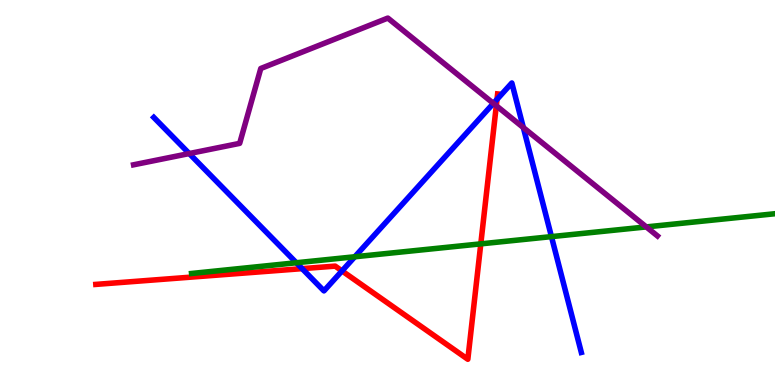[{'lines': ['blue', 'red'], 'intersections': [{'x': 3.9, 'y': 3.02}, {'x': 4.41, 'y': 2.96}, {'x': 6.41, 'y': 7.42}]}, {'lines': ['green', 'red'], 'intersections': [{'x': 6.2, 'y': 3.67}]}, {'lines': ['purple', 'red'], 'intersections': [{'x': 6.4, 'y': 7.25}]}, {'lines': ['blue', 'green'], 'intersections': [{'x': 3.82, 'y': 3.18}, {'x': 4.58, 'y': 3.33}, {'x': 7.12, 'y': 3.85}]}, {'lines': ['blue', 'purple'], 'intersections': [{'x': 2.44, 'y': 6.01}, {'x': 6.37, 'y': 7.31}, {'x': 6.75, 'y': 6.69}]}, {'lines': ['green', 'purple'], 'intersections': [{'x': 8.34, 'y': 4.11}]}]